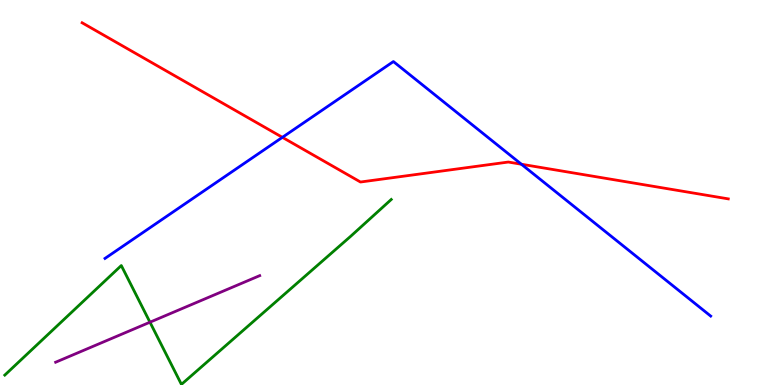[{'lines': ['blue', 'red'], 'intersections': [{'x': 3.64, 'y': 6.43}, {'x': 6.73, 'y': 5.73}]}, {'lines': ['green', 'red'], 'intersections': []}, {'lines': ['purple', 'red'], 'intersections': []}, {'lines': ['blue', 'green'], 'intersections': []}, {'lines': ['blue', 'purple'], 'intersections': []}, {'lines': ['green', 'purple'], 'intersections': [{'x': 1.94, 'y': 1.63}]}]